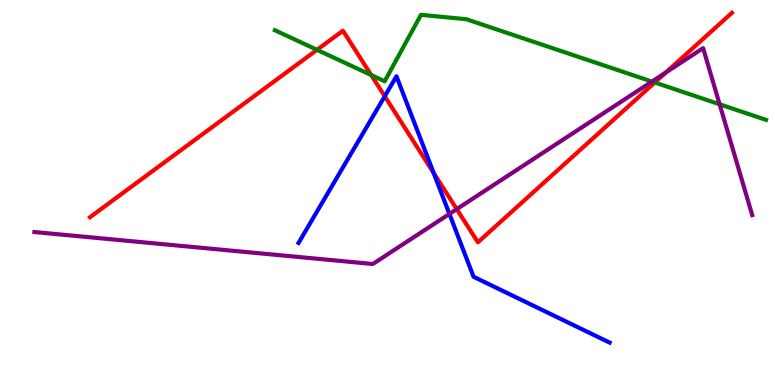[{'lines': ['blue', 'red'], 'intersections': [{'x': 4.96, 'y': 7.5}, {'x': 5.6, 'y': 5.51}]}, {'lines': ['green', 'red'], 'intersections': [{'x': 4.09, 'y': 8.71}, {'x': 4.79, 'y': 8.05}, {'x': 8.45, 'y': 7.86}]}, {'lines': ['purple', 'red'], 'intersections': [{'x': 5.89, 'y': 4.57}, {'x': 8.59, 'y': 8.12}]}, {'lines': ['blue', 'green'], 'intersections': []}, {'lines': ['blue', 'purple'], 'intersections': [{'x': 5.8, 'y': 4.44}]}, {'lines': ['green', 'purple'], 'intersections': [{'x': 8.41, 'y': 7.88}, {'x': 9.29, 'y': 7.29}]}]